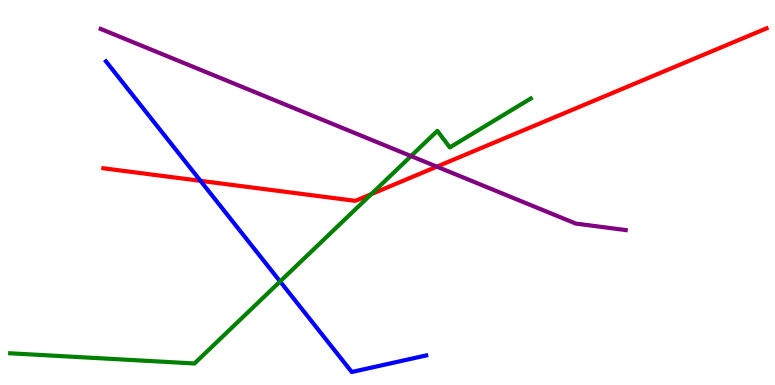[{'lines': ['blue', 'red'], 'intersections': [{'x': 2.59, 'y': 5.3}]}, {'lines': ['green', 'red'], 'intersections': [{'x': 4.79, 'y': 4.96}]}, {'lines': ['purple', 'red'], 'intersections': [{'x': 5.64, 'y': 5.67}]}, {'lines': ['blue', 'green'], 'intersections': [{'x': 3.61, 'y': 2.69}]}, {'lines': ['blue', 'purple'], 'intersections': []}, {'lines': ['green', 'purple'], 'intersections': [{'x': 5.3, 'y': 5.95}]}]